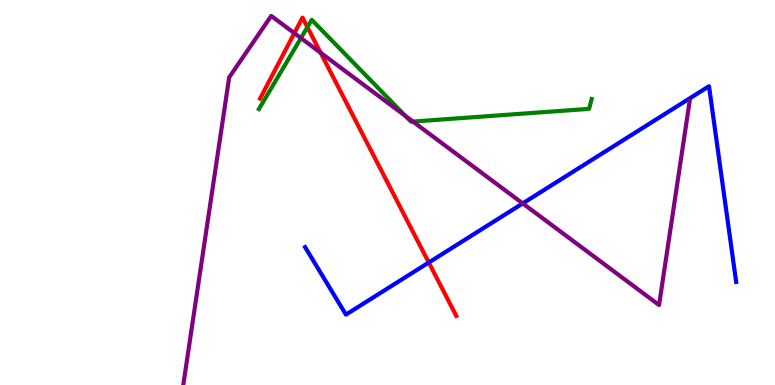[{'lines': ['blue', 'red'], 'intersections': [{'x': 5.53, 'y': 3.18}]}, {'lines': ['green', 'red'], 'intersections': [{'x': 3.97, 'y': 9.29}]}, {'lines': ['purple', 'red'], 'intersections': [{'x': 3.8, 'y': 9.14}, {'x': 4.14, 'y': 8.63}]}, {'lines': ['blue', 'green'], 'intersections': []}, {'lines': ['blue', 'purple'], 'intersections': [{'x': 6.74, 'y': 4.72}]}, {'lines': ['green', 'purple'], 'intersections': [{'x': 3.88, 'y': 9.01}, {'x': 5.23, 'y': 6.99}, {'x': 5.33, 'y': 6.84}]}]